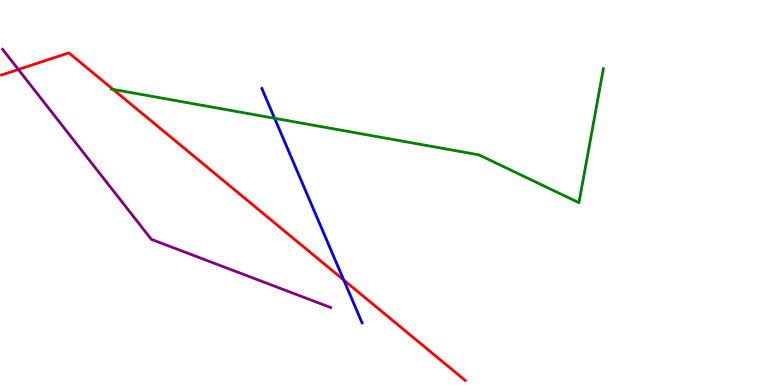[{'lines': ['blue', 'red'], 'intersections': [{'x': 4.44, 'y': 2.73}]}, {'lines': ['green', 'red'], 'intersections': [{'x': 1.46, 'y': 7.68}]}, {'lines': ['purple', 'red'], 'intersections': [{'x': 0.237, 'y': 8.2}]}, {'lines': ['blue', 'green'], 'intersections': [{'x': 3.54, 'y': 6.93}]}, {'lines': ['blue', 'purple'], 'intersections': []}, {'lines': ['green', 'purple'], 'intersections': []}]